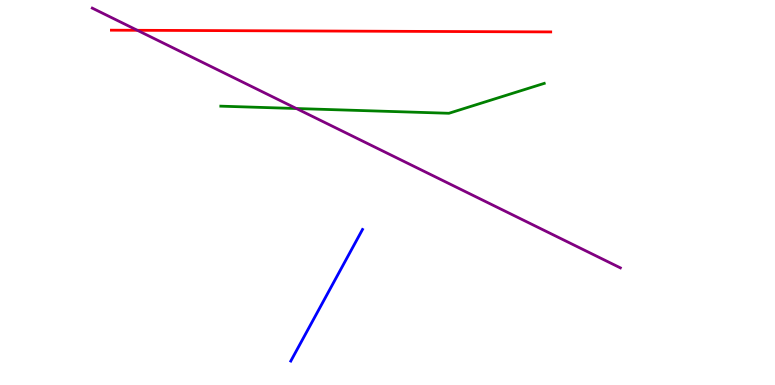[{'lines': ['blue', 'red'], 'intersections': []}, {'lines': ['green', 'red'], 'intersections': []}, {'lines': ['purple', 'red'], 'intersections': [{'x': 1.77, 'y': 9.21}]}, {'lines': ['blue', 'green'], 'intersections': []}, {'lines': ['blue', 'purple'], 'intersections': []}, {'lines': ['green', 'purple'], 'intersections': [{'x': 3.82, 'y': 7.18}]}]